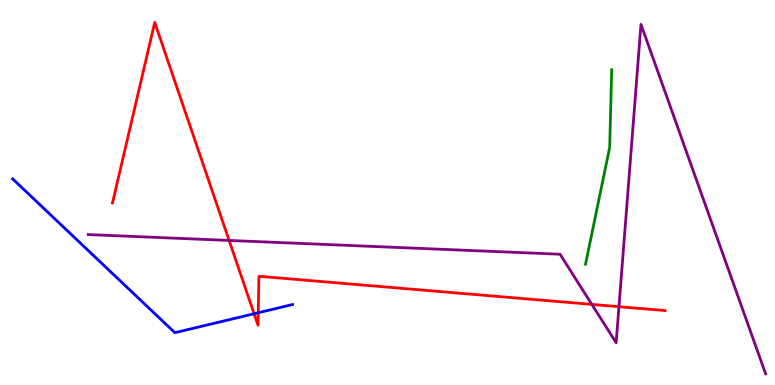[{'lines': ['blue', 'red'], 'intersections': [{'x': 3.28, 'y': 1.85}, {'x': 3.33, 'y': 1.88}]}, {'lines': ['green', 'red'], 'intersections': []}, {'lines': ['purple', 'red'], 'intersections': [{'x': 2.96, 'y': 3.75}, {'x': 7.64, 'y': 2.09}, {'x': 7.99, 'y': 2.03}]}, {'lines': ['blue', 'green'], 'intersections': []}, {'lines': ['blue', 'purple'], 'intersections': []}, {'lines': ['green', 'purple'], 'intersections': []}]